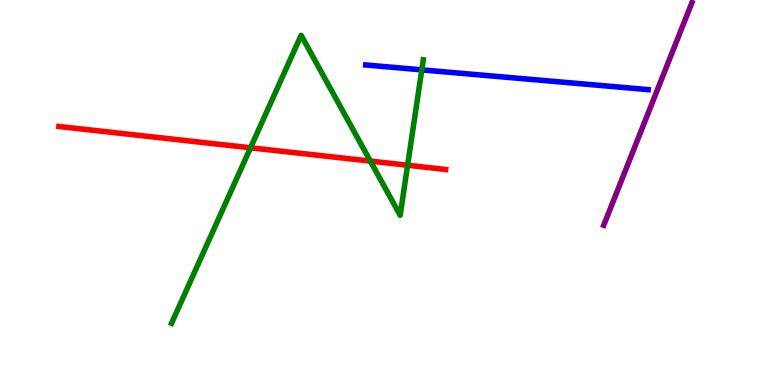[{'lines': ['blue', 'red'], 'intersections': []}, {'lines': ['green', 'red'], 'intersections': [{'x': 3.23, 'y': 6.16}, {'x': 4.78, 'y': 5.82}, {'x': 5.26, 'y': 5.71}]}, {'lines': ['purple', 'red'], 'intersections': []}, {'lines': ['blue', 'green'], 'intersections': [{'x': 5.44, 'y': 8.19}]}, {'lines': ['blue', 'purple'], 'intersections': []}, {'lines': ['green', 'purple'], 'intersections': []}]